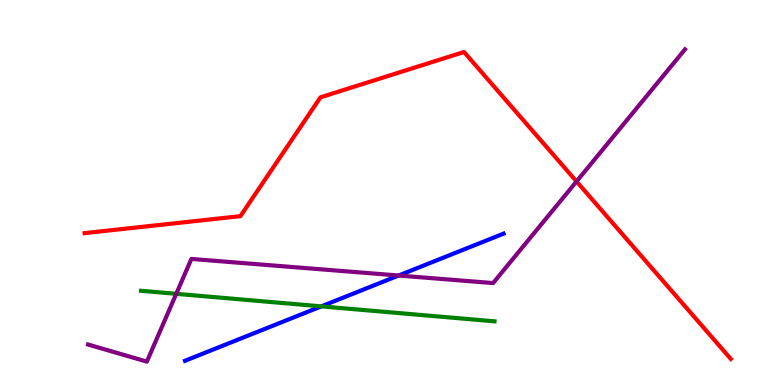[{'lines': ['blue', 'red'], 'intersections': []}, {'lines': ['green', 'red'], 'intersections': []}, {'lines': ['purple', 'red'], 'intersections': [{'x': 7.44, 'y': 5.29}]}, {'lines': ['blue', 'green'], 'intersections': [{'x': 4.15, 'y': 2.04}]}, {'lines': ['blue', 'purple'], 'intersections': [{'x': 5.14, 'y': 2.84}]}, {'lines': ['green', 'purple'], 'intersections': [{'x': 2.27, 'y': 2.37}]}]